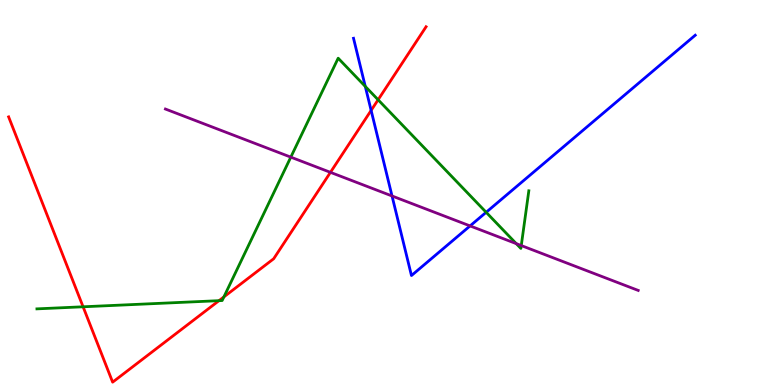[{'lines': ['blue', 'red'], 'intersections': [{'x': 4.79, 'y': 7.13}]}, {'lines': ['green', 'red'], 'intersections': [{'x': 1.07, 'y': 2.03}, {'x': 2.83, 'y': 2.19}, {'x': 2.89, 'y': 2.29}, {'x': 4.88, 'y': 7.41}]}, {'lines': ['purple', 'red'], 'intersections': [{'x': 4.26, 'y': 5.52}]}, {'lines': ['blue', 'green'], 'intersections': [{'x': 4.71, 'y': 7.76}, {'x': 6.27, 'y': 4.49}]}, {'lines': ['blue', 'purple'], 'intersections': [{'x': 5.06, 'y': 4.91}, {'x': 6.07, 'y': 4.13}]}, {'lines': ['green', 'purple'], 'intersections': [{'x': 3.75, 'y': 5.92}, {'x': 6.66, 'y': 3.67}, {'x': 6.73, 'y': 3.62}]}]